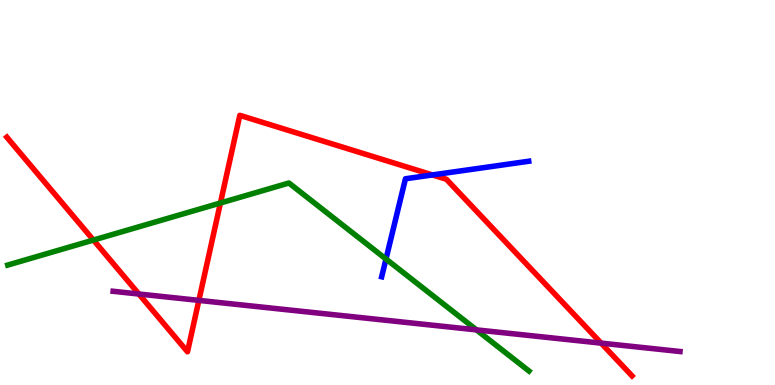[{'lines': ['blue', 'red'], 'intersections': [{'x': 5.58, 'y': 5.46}]}, {'lines': ['green', 'red'], 'intersections': [{'x': 1.21, 'y': 3.76}, {'x': 2.84, 'y': 4.73}]}, {'lines': ['purple', 'red'], 'intersections': [{'x': 1.79, 'y': 2.36}, {'x': 2.57, 'y': 2.2}, {'x': 7.76, 'y': 1.09}]}, {'lines': ['blue', 'green'], 'intersections': [{'x': 4.98, 'y': 3.27}]}, {'lines': ['blue', 'purple'], 'intersections': []}, {'lines': ['green', 'purple'], 'intersections': [{'x': 6.15, 'y': 1.43}]}]